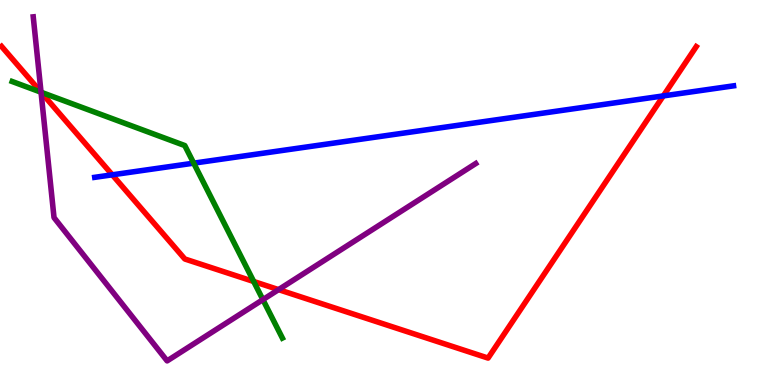[{'lines': ['blue', 'red'], 'intersections': [{'x': 1.45, 'y': 5.46}, {'x': 8.56, 'y': 7.51}]}, {'lines': ['green', 'red'], 'intersections': [{'x': 0.53, 'y': 7.6}, {'x': 3.27, 'y': 2.69}]}, {'lines': ['purple', 'red'], 'intersections': [{'x': 0.53, 'y': 7.61}, {'x': 3.59, 'y': 2.48}]}, {'lines': ['blue', 'green'], 'intersections': [{'x': 2.5, 'y': 5.76}]}, {'lines': ['blue', 'purple'], 'intersections': []}, {'lines': ['green', 'purple'], 'intersections': [{'x': 0.53, 'y': 7.6}, {'x': 3.39, 'y': 2.22}]}]